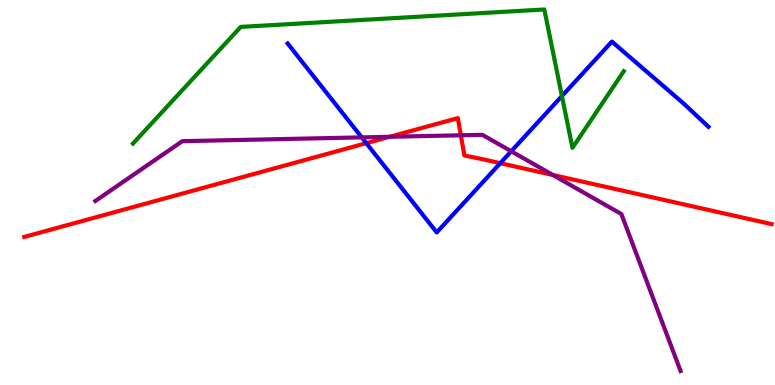[{'lines': ['blue', 'red'], 'intersections': [{'x': 4.73, 'y': 6.28}, {'x': 6.46, 'y': 5.76}]}, {'lines': ['green', 'red'], 'intersections': []}, {'lines': ['purple', 'red'], 'intersections': [{'x': 5.03, 'y': 6.45}, {'x': 5.95, 'y': 6.49}, {'x': 7.13, 'y': 5.45}]}, {'lines': ['blue', 'green'], 'intersections': [{'x': 7.25, 'y': 7.51}]}, {'lines': ['blue', 'purple'], 'intersections': [{'x': 4.67, 'y': 6.43}, {'x': 6.6, 'y': 6.07}]}, {'lines': ['green', 'purple'], 'intersections': []}]